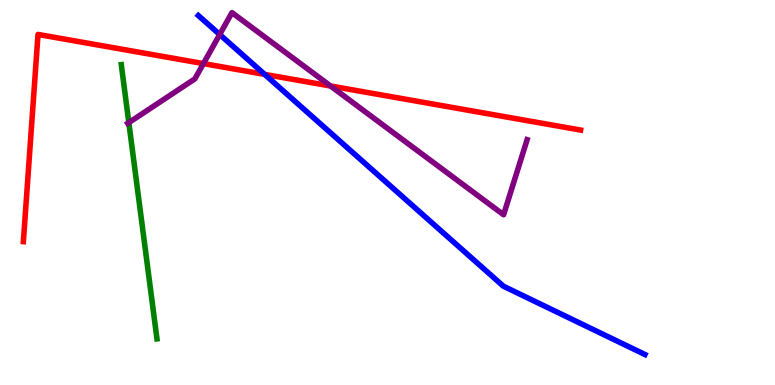[{'lines': ['blue', 'red'], 'intersections': [{'x': 3.41, 'y': 8.07}]}, {'lines': ['green', 'red'], 'intersections': []}, {'lines': ['purple', 'red'], 'intersections': [{'x': 2.62, 'y': 8.35}, {'x': 4.27, 'y': 7.77}]}, {'lines': ['blue', 'green'], 'intersections': []}, {'lines': ['blue', 'purple'], 'intersections': [{'x': 2.83, 'y': 9.1}]}, {'lines': ['green', 'purple'], 'intersections': [{'x': 1.66, 'y': 6.82}]}]